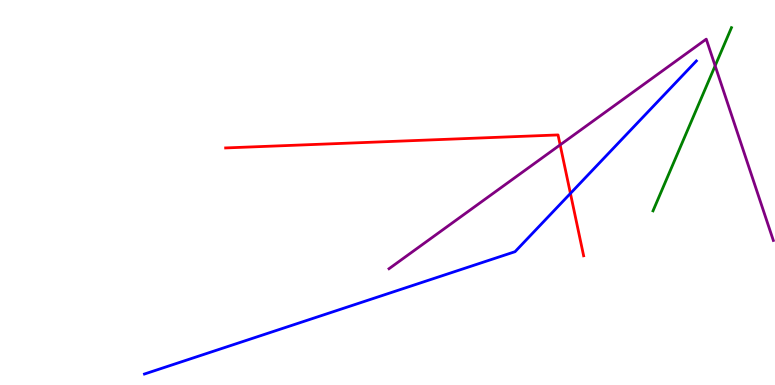[{'lines': ['blue', 'red'], 'intersections': [{'x': 7.36, 'y': 4.98}]}, {'lines': ['green', 'red'], 'intersections': []}, {'lines': ['purple', 'red'], 'intersections': [{'x': 7.23, 'y': 6.24}]}, {'lines': ['blue', 'green'], 'intersections': []}, {'lines': ['blue', 'purple'], 'intersections': []}, {'lines': ['green', 'purple'], 'intersections': [{'x': 9.23, 'y': 8.29}]}]